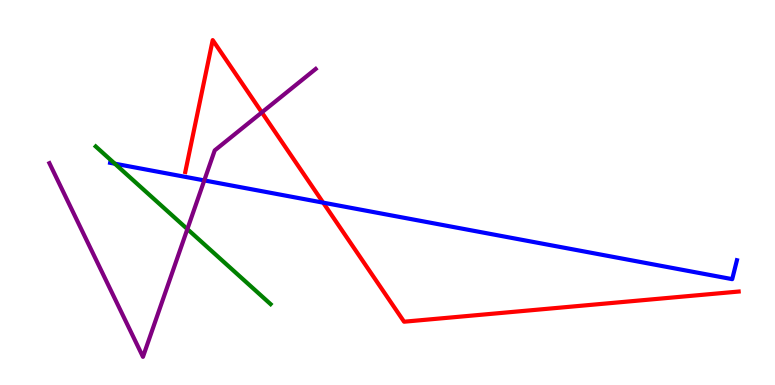[{'lines': ['blue', 'red'], 'intersections': [{'x': 4.17, 'y': 4.74}]}, {'lines': ['green', 'red'], 'intersections': []}, {'lines': ['purple', 'red'], 'intersections': [{'x': 3.38, 'y': 7.08}]}, {'lines': ['blue', 'green'], 'intersections': [{'x': 1.48, 'y': 5.75}]}, {'lines': ['blue', 'purple'], 'intersections': [{'x': 2.64, 'y': 5.31}]}, {'lines': ['green', 'purple'], 'intersections': [{'x': 2.42, 'y': 4.05}]}]